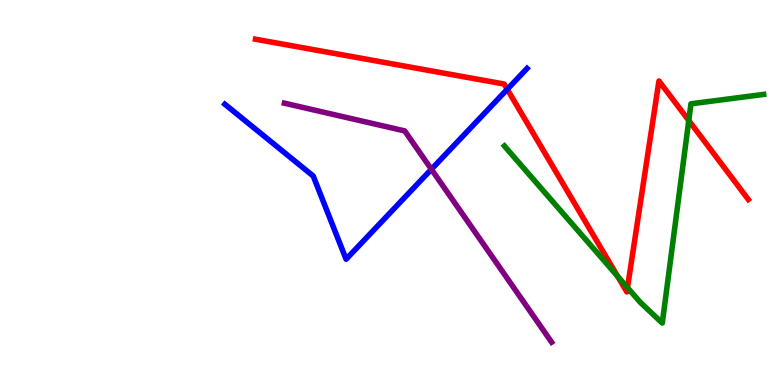[{'lines': ['blue', 'red'], 'intersections': [{'x': 6.55, 'y': 7.68}]}, {'lines': ['green', 'red'], 'intersections': [{'x': 7.97, 'y': 2.83}, {'x': 8.1, 'y': 2.53}, {'x': 8.89, 'y': 6.87}]}, {'lines': ['purple', 'red'], 'intersections': []}, {'lines': ['blue', 'green'], 'intersections': []}, {'lines': ['blue', 'purple'], 'intersections': [{'x': 5.57, 'y': 5.6}]}, {'lines': ['green', 'purple'], 'intersections': []}]